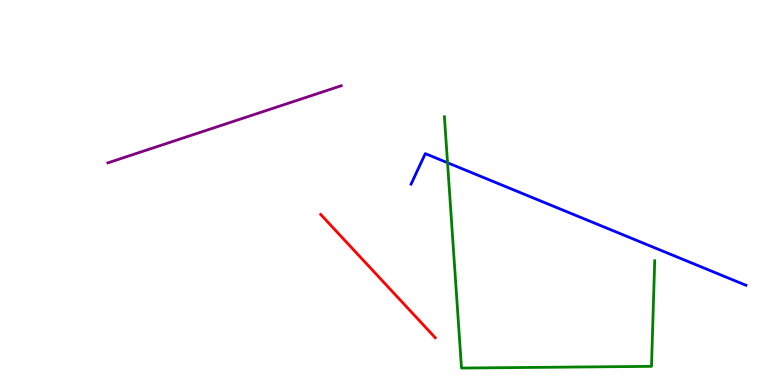[{'lines': ['blue', 'red'], 'intersections': []}, {'lines': ['green', 'red'], 'intersections': []}, {'lines': ['purple', 'red'], 'intersections': []}, {'lines': ['blue', 'green'], 'intersections': [{'x': 5.77, 'y': 5.77}]}, {'lines': ['blue', 'purple'], 'intersections': []}, {'lines': ['green', 'purple'], 'intersections': []}]